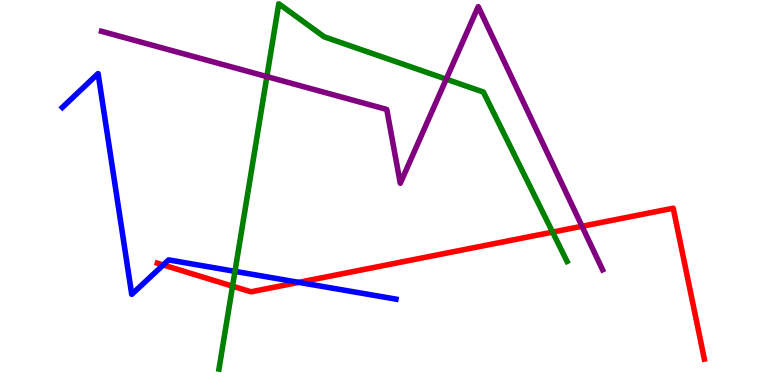[{'lines': ['blue', 'red'], 'intersections': [{'x': 2.11, 'y': 3.12}, {'x': 3.86, 'y': 2.67}]}, {'lines': ['green', 'red'], 'intersections': [{'x': 3.0, 'y': 2.57}, {'x': 7.13, 'y': 3.97}]}, {'lines': ['purple', 'red'], 'intersections': [{'x': 7.51, 'y': 4.12}]}, {'lines': ['blue', 'green'], 'intersections': [{'x': 3.03, 'y': 2.95}]}, {'lines': ['blue', 'purple'], 'intersections': []}, {'lines': ['green', 'purple'], 'intersections': [{'x': 3.44, 'y': 8.01}, {'x': 5.76, 'y': 7.94}]}]